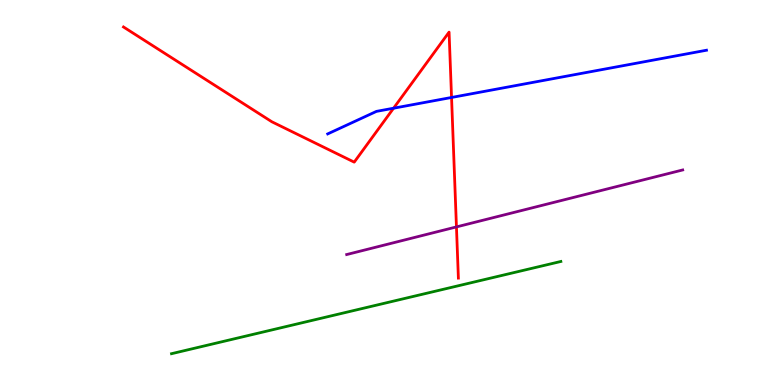[{'lines': ['blue', 'red'], 'intersections': [{'x': 5.08, 'y': 7.19}, {'x': 5.83, 'y': 7.47}]}, {'lines': ['green', 'red'], 'intersections': []}, {'lines': ['purple', 'red'], 'intersections': [{'x': 5.89, 'y': 4.11}]}, {'lines': ['blue', 'green'], 'intersections': []}, {'lines': ['blue', 'purple'], 'intersections': []}, {'lines': ['green', 'purple'], 'intersections': []}]